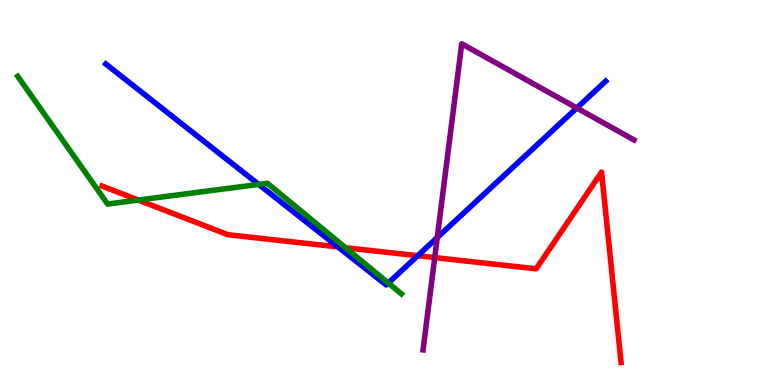[{'lines': ['blue', 'red'], 'intersections': [{'x': 4.36, 'y': 3.59}, {'x': 5.39, 'y': 3.36}]}, {'lines': ['green', 'red'], 'intersections': [{'x': 1.78, 'y': 4.8}, {'x': 4.46, 'y': 3.57}]}, {'lines': ['purple', 'red'], 'intersections': [{'x': 5.61, 'y': 3.31}]}, {'lines': ['blue', 'green'], 'intersections': [{'x': 3.34, 'y': 5.21}, {'x': 5.01, 'y': 2.65}]}, {'lines': ['blue', 'purple'], 'intersections': [{'x': 5.64, 'y': 3.83}, {'x': 7.44, 'y': 7.19}]}, {'lines': ['green', 'purple'], 'intersections': []}]